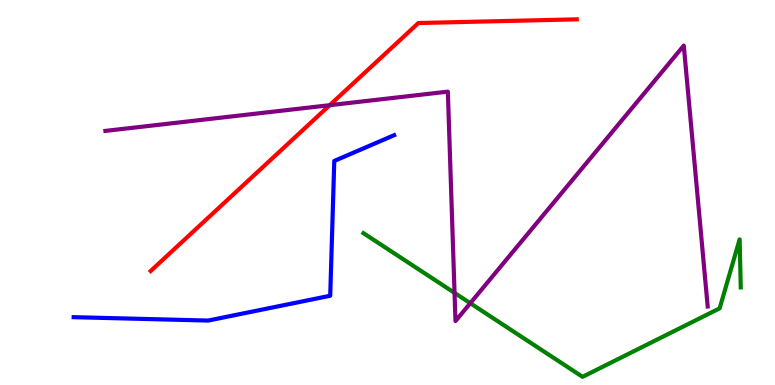[{'lines': ['blue', 'red'], 'intersections': []}, {'lines': ['green', 'red'], 'intersections': []}, {'lines': ['purple', 'red'], 'intersections': [{'x': 4.25, 'y': 7.27}]}, {'lines': ['blue', 'green'], 'intersections': []}, {'lines': ['blue', 'purple'], 'intersections': []}, {'lines': ['green', 'purple'], 'intersections': [{'x': 5.87, 'y': 2.39}, {'x': 6.07, 'y': 2.12}]}]